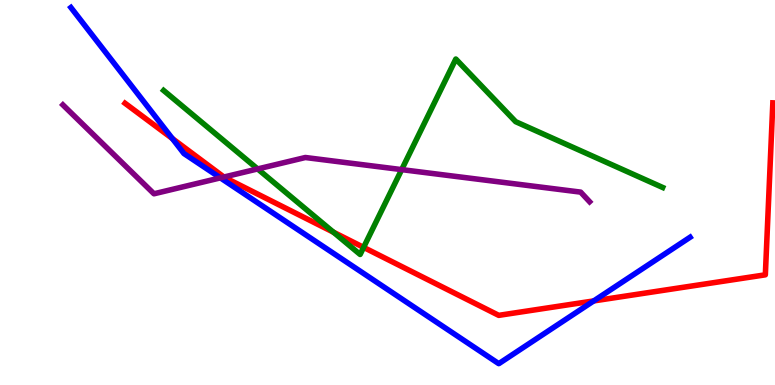[{'lines': ['blue', 'red'], 'intersections': [{'x': 2.22, 'y': 6.4}, {'x': 7.66, 'y': 2.18}]}, {'lines': ['green', 'red'], 'intersections': [{'x': 4.3, 'y': 3.97}, {'x': 4.69, 'y': 3.57}]}, {'lines': ['purple', 'red'], 'intersections': [{'x': 2.89, 'y': 5.4}]}, {'lines': ['blue', 'green'], 'intersections': []}, {'lines': ['blue', 'purple'], 'intersections': [{'x': 2.84, 'y': 5.38}]}, {'lines': ['green', 'purple'], 'intersections': [{'x': 3.32, 'y': 5.61}, {'x': 5.18, 'y': 5.59}]}]